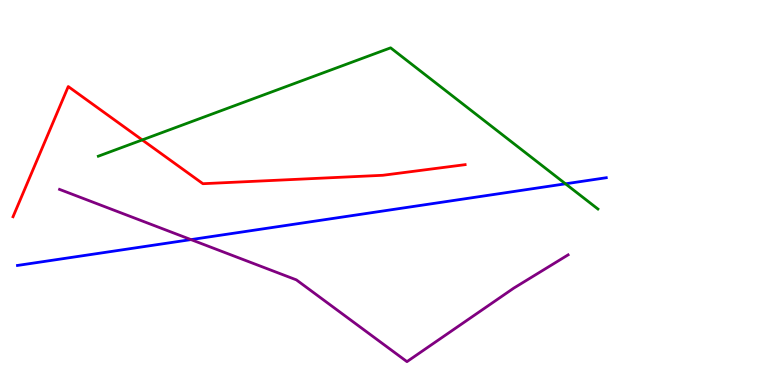[{'lines': ['blue', 'red'], 'intersections': []}, {'lines': ['green', 'red'], 'intersections': [{'x': 1.84, 'y': 6.37}]}, {'lines': ['purple', 'red'], 'intersections': []}, {'lines': ['blue', 'green'], 'intersections': [{'x': 7.3, 'y': 5.23}]}, {'lines': ['blue', 'purple'], 'intersections': [{'x': 2.46, 'y': 3.78}]}, {'lines': ['green', 'purple'], 'intersections': []}]